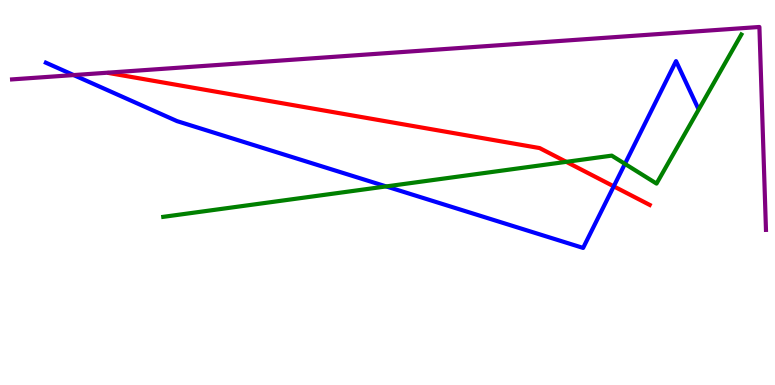[{'lines': ['blue', 'red'], 'intersections': [{'x': 7.92, 'y': 5.16}]}, {'lines': ['green', 'red'], 'intersections': [{'x': 7.31, 'y': 5.8}]}, {'lines': ['purple', 'red'], 'intersections': []}, {'lines': ['blue', 'green'], 'intersections': [{'x': 4.98, 'y': 5.16}, {'x': 8.06, 'y': 5.74}]}, {'lines': ['blue', 'purple'], 'intersections': [{'x': 0.951, 'y': 8.05}]}, {'lines': ['green', 'purple'], 'intersections': []}]